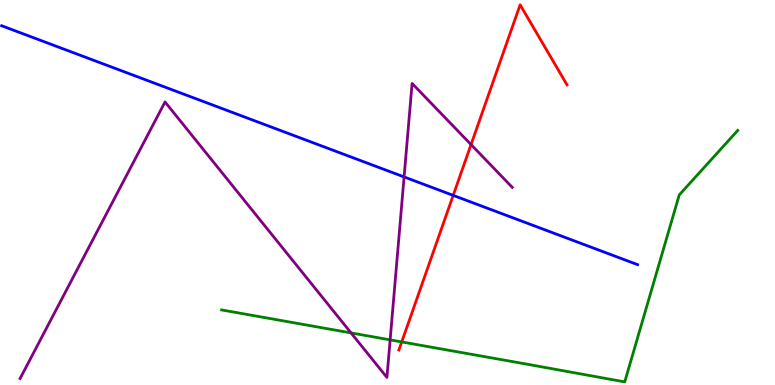[{'lines': ['blue', 'red'], 'intersections': [{'x': 5.85, 'y': 4.93}]}, {'lines': ['green', 'red'], 'intersections': [{'x': 5.18, 'y': 1.12}]}, {'lines': ['purple', 'red'], 'intersections': [{'x': 6.08, 'y': 6.24}]}, {'lines': ['blue', 'green'], 'intersections': []}, {'lines': ['blue', 'purple'], 'intersections': [{'x': 5.21, 'y': 5.4}]}, {'lines': ['green', 'purple'], 'intersections': [{'x': 4.53, 'y': 1.35}, {'x': 5.03, 'y': 1.17}]}]